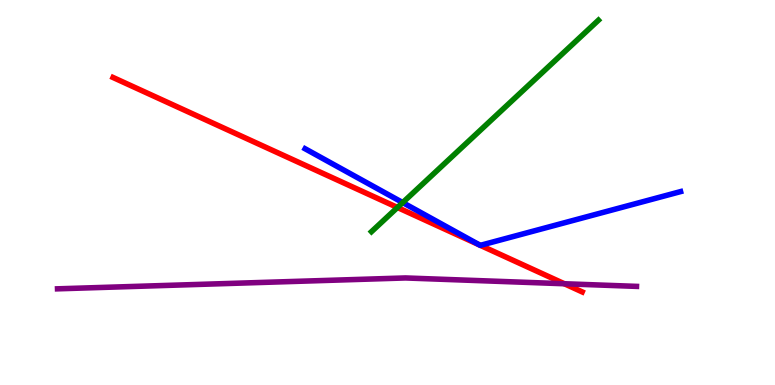[{'lines': ['blue', 'red'], 'intersections': [{'x': 6.19, 'y': 3.63}, {'x': 6.2, 'y': 3.63}]}, {'lines': ['green', 'red'], 'intersections': [{'x': 5.13, 'y': 4.61}]}, {'lines': ['purple', 'red'], 'intersections': [{'x': 7.28, 'y': 2.63}]}, {'lines': ['blue', 'green'], 'intersections': [{'x': 5.2, 'y': 4.74}]}, {'lines': ['blue', 'purple'], 'intersections': []}, {'lines': ['green', 'purple'], 'intersections': []}]